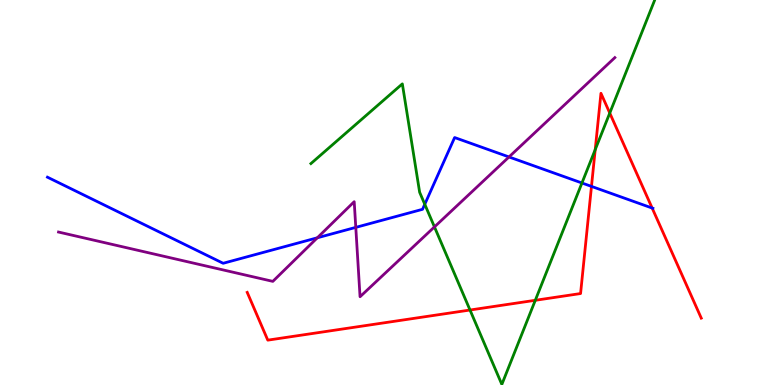[{'lines': ['blue', 'red'], 'intersections': [{'x': 7.63, 'y': 5.16}, {'x': 8.41, 'y': 4.6}]}, {'lines': ['green', 'red'], 'intersections': [{'x': 6.06, 'y': 1.95}, {'x': 6.91, 'y': 2.2}, {'x': 7.68, 'y': 6.11}, {'x': 7.87, 'y': 7.06}]}, {'lines': ['purple', 'red'], 'intersections': []}, {'lines': ['blue', 'green'], 'intersections': [{'x': 5.48, 'y': 4.69}, {'x': 7.51, 'y': 5.25}]}, {'lines': ['blue', 'purple'], 'intersections': [{'x': 4.09, 'y': 3.82}, {'x': 4.59, 'y': 4.09}, {'x': 6.57, 'y': 5.92}]}, {'lines': ['green', 'purple'], 'intersections': [{'x': 5.61, 'y': 4.11}]}]